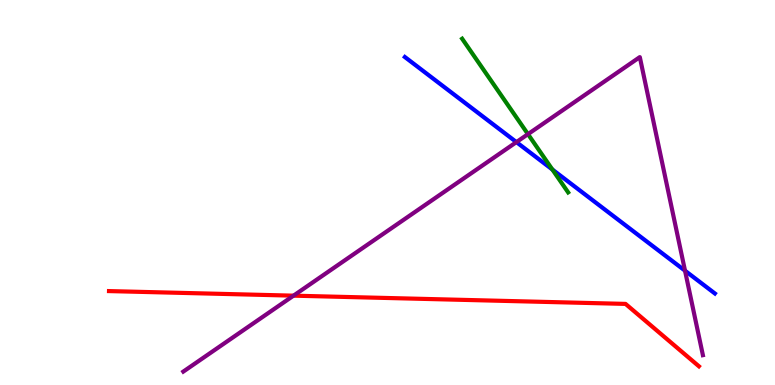[{'lines': ['blue', 'red'], 'intersections': []}, {'lines': ['green', 'red'], 'intersections': []}, {'lines': ['purple', 'red'], 'intersections': [{'x': 3.79, 'y': 2.32}]}, {'lines': ['blue', 'green'], 'intersections': [{'x': 7.13, 'y': 5.6}]}, {'lines': ['blue', 'purple'], 'intersections': [{'x': 6.66, 'y': 6.31}, {'x': 8.84, 'y': 2.97}]}, {'lines': ['green', 'purple'], 'intersections': [{'x': 6.81, 'y': 6.52}]}]